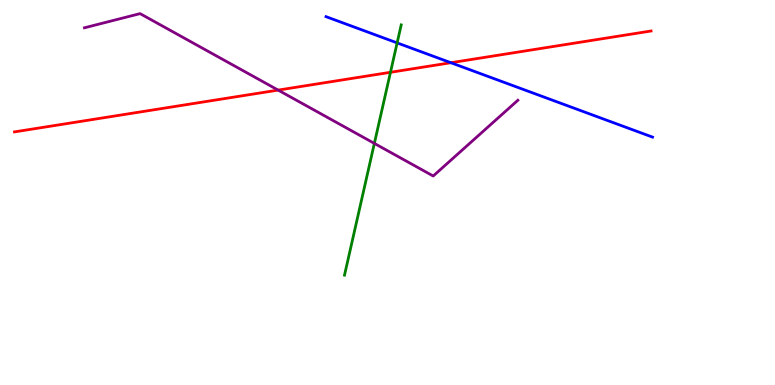[{'lines': ['blue', 'red'], 'intersections': [{'x': 5.82, 'y': 8.37}]}, {'lines': ['green', 'red'], 'intersections': [{'x': 5.04, 'y': 8.12}]}, {'lines': ['purple', 'red'], 'intersections': [{'x': 3.59, 'y': 7.66}]}, {'lines': ['blue', 'green'], 'intersections': [{'x': 5.12, 'y': 8.89}]}, {'lines': ['blue', 'purple'], 'intersections': []}, {'lines': ['green', 'purple'], 'intersections': [{'x': 4.83, 'y': 6.28}]}]